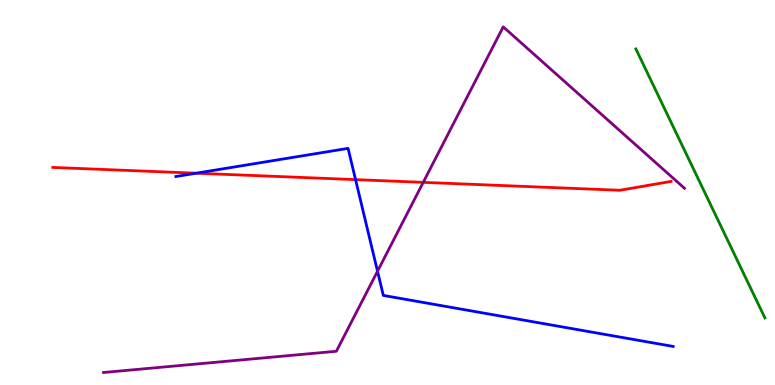[{'lines': ['blue', 'red'], 'intersections': [{'x': 2.53, 'y': 5.5}, {'x': 4.59, 'y': 5.33}]}, {'lines': ['green', 'red'], 'intersections': []}, {'lines': ['purple', 'red'], 'intersections': [{'x': 5.46, 'y': 5.26}]}, {'lines': ['blue', 'green'], 'intersections': []}, {'lines': ['blue', 'purple'], 'intersections': [{'x': 4.87, 'y': 2.95}]}, {'lines': ['green', 'purple'], 'intersections': []}]